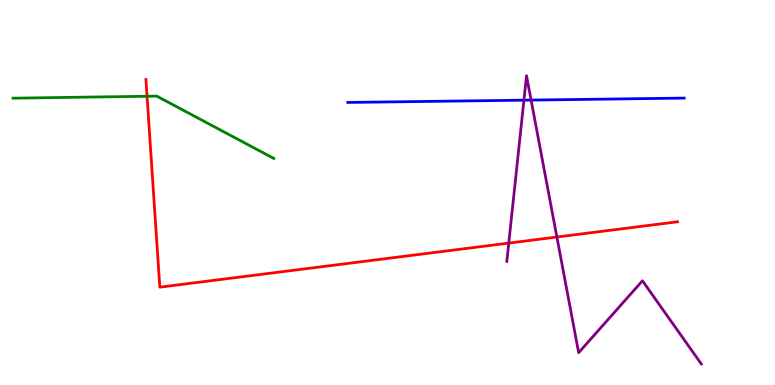[{'lines': ['blue', 'red'], 'intersections': []}, {'lines': ['green', 'red'], 'intersections': [{'x': 1.9, 'y': 7.5}]}, {'lines': ['purple', 'red'], 'intersections': [{'x': 6.56, 'y': 3.69}, {'x': 7.19, 'y': 3.84}]}, {'lines': ['blue', 'green'], 'intersections': []}, {'lines': ['blue', 'purple'], 'intersections': [{'x': 6.76, 'y': 7.4}, {'x': 6.85, 'y': 7.4}]}, {'lines': ['green', 'purple'], 'intersections': []}]